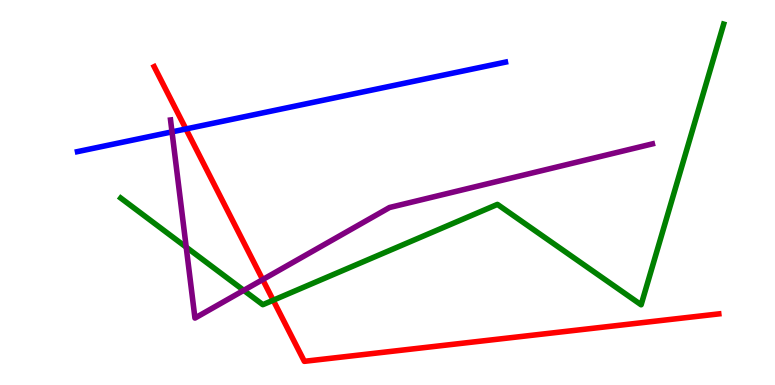[{'lines': ['blue', 'red'], 'intersections': [{'x': 2.4, 'y': 6.65}]}, {'lines': ['green', 'red'], 'intersections': [{'x': 3.53, 'y': 2.2}]}, {'lines': ['purple', 'red'], 'intersections': [{'x': 3.39, 'y': 2.74}]}, {'lines': ['blue', 'green'], 'intersections': []}, {'lines': ['blue', 'purple'], 'intersections': [{'x': 2.22, 'y': 6.57}]}, {'lines': ['green', 'purple'], 'intersections': [{'x': 2.4, 'y': 3.58}, {'x': 3.15, 'y': 2.46}]}]